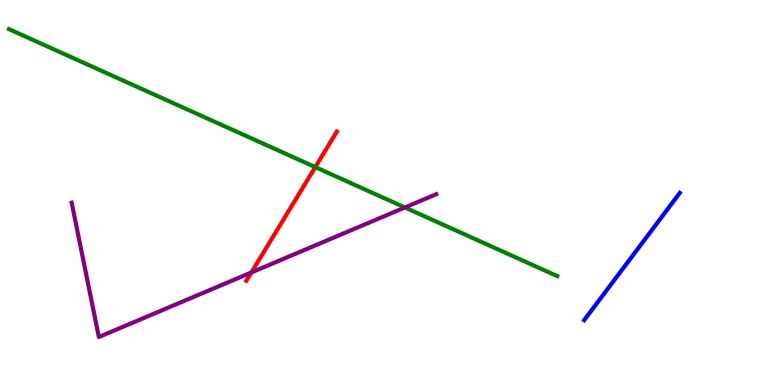[{'lines': ['blue', 'red'], 'intersections': []}, {'lines': ['green', 'red'], 'intersections': [{'x': 4.07, 'y': 5.66}]}, {'lines': ['purple', 'red'], 'intersections': [{'x': 3.24, 'y': 2.92}]}, {'lines': ['blue', 'green'], 'intersections': []}, {'lines': ['blue', 'purple'], 'intersections': []}, {'lines': ['green', 'purple'], 'intersections': [{'x': 5.22, 'y': 4.61}]}]